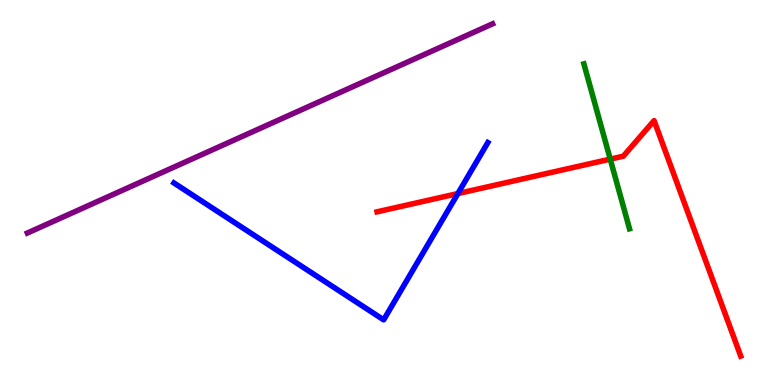[{'lines': ['blue', 'red'], 'intersections': [{'x': 5.91, 'y': 4.97}]}, {'lines': ['green', 'red'], 'intersections': [{'x': 7.87, 'y': 5.87}]}, {'lines': ['purple', 'red'], 'intersections': []}, {'lines': ['blue', 'green'], 'intersections': []}, {'lines': ['blue', 'purple'], 'intersections': []}, {'lines': ['green', 'purple'], 'intersections': []}]